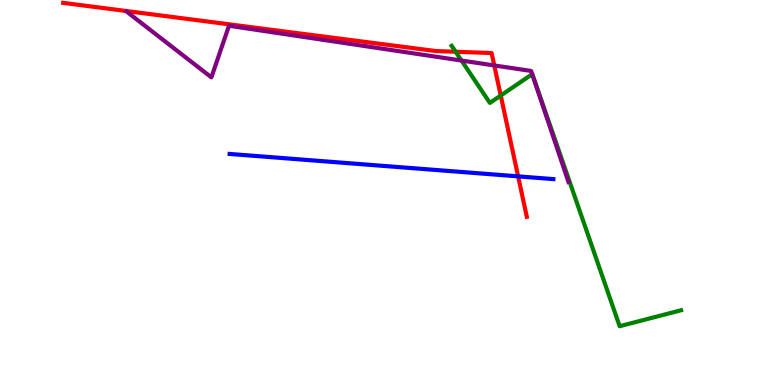[{'lines': ['blue', 'red'], 'intersections': [{'x': 6.69, 'y': 5.42}]}, {'lines': ['green', 'red'], 'intersections': [{'x': 5.88, 'y': 8.66}, {'x': 6.46, 'y': 7.52}]}, {'lines': ['purple', 'red'], 'intersections': [{'x': 6.38, 'y': 8.3}]}, {'lines': ['blue', 'green'], 'intersections': []}, {'lines': ['blue', 'purple'], 'intersections': []}, {'lines': ['green', 'purple'], 'intersections': [{'x': 5.96, 'y': 8.43}, {'x': 6.87, 'y': 8.07}]}]